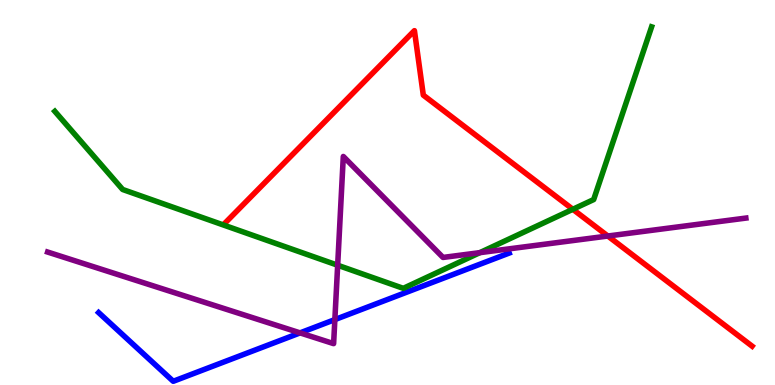[{'lines': ['blue', 'red'], 'intersections': []}, {'lines': ['green', 'red'], 'intersections': [{'x': 7.39, 'y': 4.56}]}, {'lines': ['purple', 'red'], 'intersections': [{'x': 7.84, 'y': 3.87}]}, {'lines': ['blue', 'green'], 'intersections': []}, {'lines': ['blue', 'purple'], 'intersections': [{'x': 3.87, 'y': 1.35}, {'x': 4.32, 'y': 1.7}]}, {'lines': ['green', 'purple'], 'intersections': [{'x': 4.36, 'y': 3.11}, {'x': 6.19, 'y': 3.44}]}]